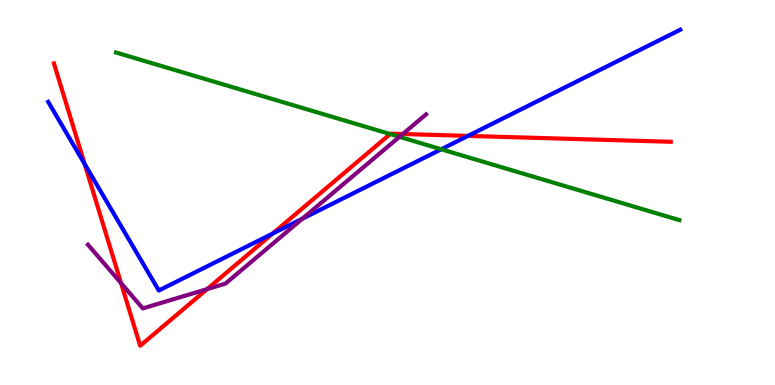[{'lines': ['blue', 'red'], 'intersections': [{'x': 1.09, 'y': 5.74}, {'x': 3.52, 'y': 3.93}, {'x': 6.04, 'y': 6.47}]}, {'lines': ['green', 'red'], 'intersections': [{'x': 5.03, 'y': 6.52}]}, {'lines': ['purple', 'red'], 'intersections': [{'x': 1.56, 'y': 2.65}, {'x': 2.67, 'y': 2.49}, {'x': 5.2, 'y': 6.52}]}, {'lines': ['blue', 'green'], 'intersections': [{'x': 5.69, 'y': 6.12}]}, {'lines': ['blue', 'purple'], 'intersections': [{'x': 3.9, 'y': 4.32}]}, {'lines': ['green', 'purple'], 'intersections': [{'x': 5.15, 'y': 6.45}]}]